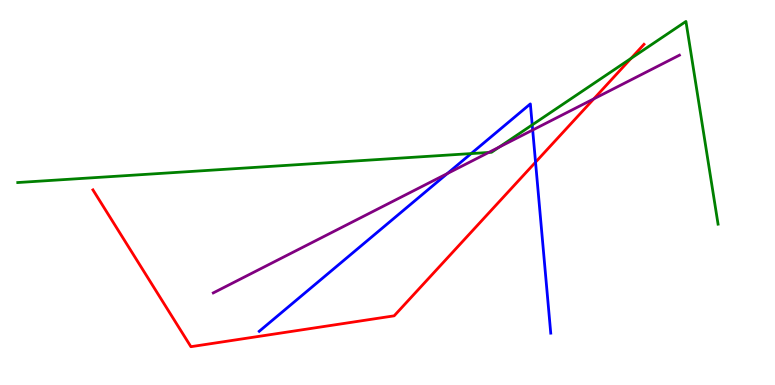[{'lines': ['blue', 'red'], 'intersections': [{'x': 6.91, 'y': 5.79}]}, {'lines': ['green', 'red'], 'intersections': [{'x': 8.14, 'y': 8.48}]}, {'lines': ['purple', 'red'], 'intersections': [{'x': 7.66, 'y': 7.43}]}, {'lines': ['blue', 'green'], 'intersections': [{'x': 6.08, 'y': 6.01}, {'x': 6.87, 'y': 6.76}]}, {'lines': ['blue', 'purple'], 'intersections': [{'x': 5.77, 'y': 5.49}, {'x': 6.87, 'y': 6.62}]}, {'lines': ['green', 'purple'], 'intersections': [{'x': 6.31, 'y': 6.04}, {'x': 6.44, 'y': 6.18}]}]